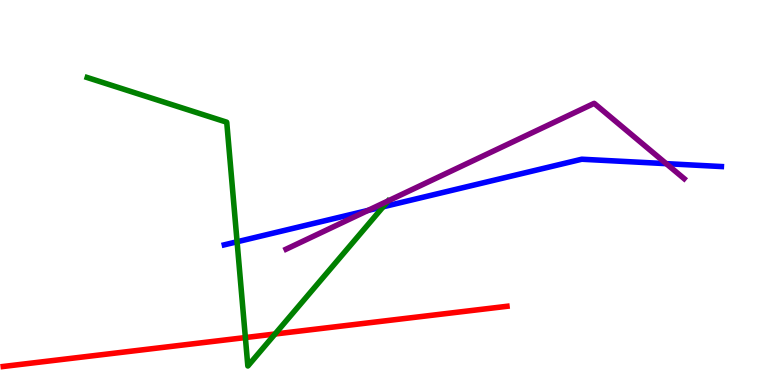[{'lines': ['blue', 'red'], 'intersections': []}, {'lines': ['green', 'red'], 'intersections': [{'x': 3.17, 'y': 1.23}, {'x': 3.55, 'y': 1.32}]}, {'lines': ['purple', 'red'], 'intersections': []}, {'lines': ['blue', 'green'], 'intersections': [{'x': 3.06, 'y': 3.72}, {'x': 4.94, 'y': 4.63}]}, {'lines': ['blue', 'purple'], 'intersections': [{'x': 4.75, 'y': 4.53}, {'x': 8.6, 'y': 5.75}]}, {'lines': ['green', 'purple'], 'intersections': []}]